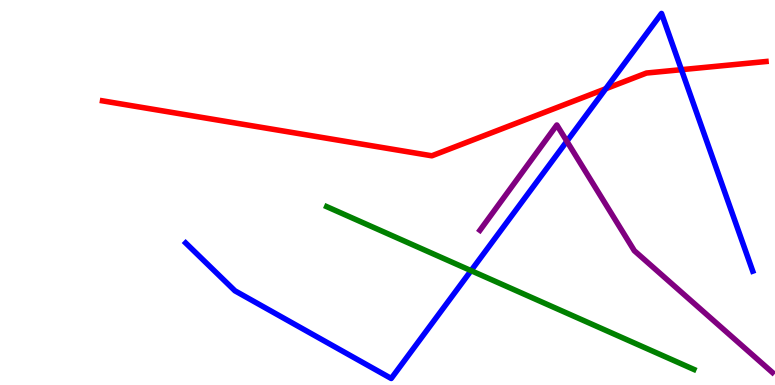[{'lines': ['blue', 'red'], 'intersections': [{'x': 7.82, 'y': 7.7}, {'x': 8.79, 'y': 8.19}]}, {'lines': ['green', 'red'], 'intersections': []}, {'lines': ['purple', 'red'], 'intersections': []}, {'lines': ['blue', 'green'], 'intersections': [{'x': 6.08, 'y': 2.97}]}, {'lines': ['blue', 'purple'], 'intersections': [{'x': 7.31, 'y': 6.33}]}, {'lines': ['green', 'purple'], 'intersections': []}]